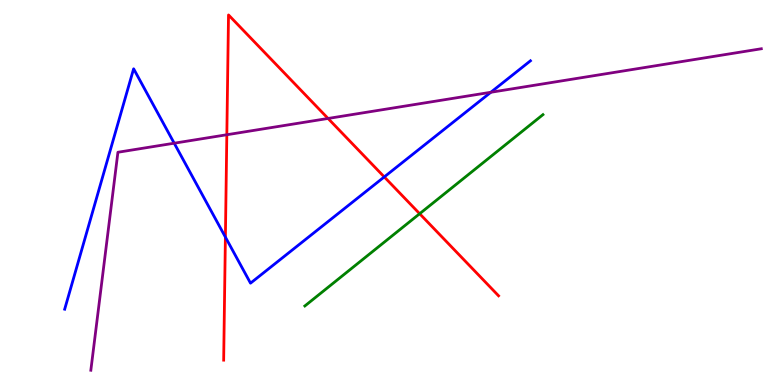[{'lines': ['blue', 'red'], 'intersections': [{'x': 2.91, 'y': 3.84}, {'x': 4.96, 'y': 5.4}]}, {'lines': ['green', 'red'], 'intersections': [{'x': 5.41, 'y': 4.45}]}, {'lines': ['purple', 'red'], 'intersections': [{'x': 2.93, 'y': 6.5}, {'x': 4.23, 'y': 6.92}]}, {'lines': ['blue', 'green'], 'intersections': []}, {'lines': ['blue', 'purple'], 'intersections': [{'x': 2.25, 'y': 6.28}, {'x': 6.33, 'y': 7.6}]}, {'lines': ['green', 'purple'], 'intersections': []}]